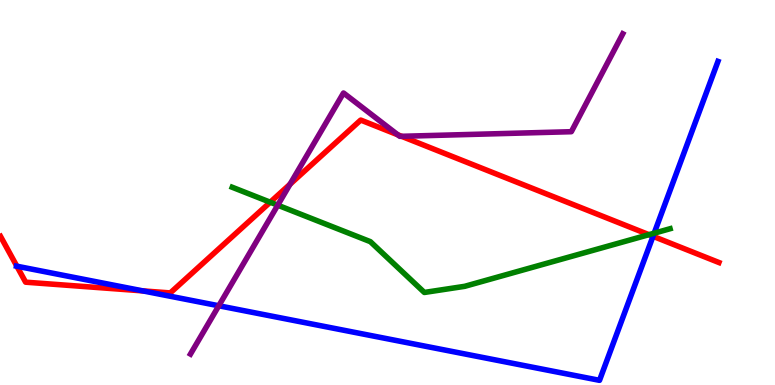[{'lines': ['blue', 'red'], 'intersections': [{'x': 0.218, 'y': 3.09}, {'x': 1.84, 'y': 2.44}, {'x': 8.43, 'y': 3.86}]}, {'lines': ['green', 'red'], 'intersections': [{'x': 3.49, 'y': 4.75}, {'x': 8.37, 'y': 3.9}]}, {'lines': ['purple', 'red'], 'intersections': [{'x': 3.74, 'y': 5.21}, {'x': 5.13, 'y': 6.5}, {'x': 5.18, 'y': 6.46}]}, {'lines': ['blue', 'green'], 'intersections': [{'x': 8.44, 'y': 3.94}]}, {'lines': ['blue', 'purple'], 'intersections': [{'x': 2.82, 'y': 2.06}]}, {'lines': ['green', 'purple'], 'intersections': [{'x': 3.58, 'y': 4.67}]}]